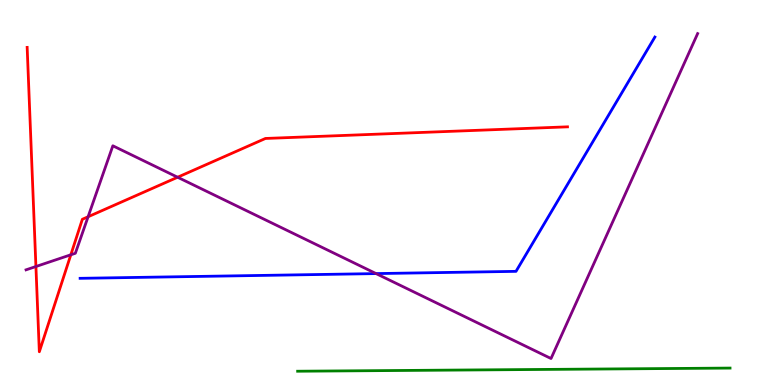[{'lines': ['blue', 'red'], 'intersections': []}, {'lines': ['green', 'red'], 'intersections': []}, {'lines': ['purple', 'red'], 'intersections': [{'x': 0.463, 'y': 3.08}, {'x': 0.914, 'y': 3.38}, {'x': 1.14, 'y': 4.37}, {'x': 2.29, 'y': 5.4}]}, {'lines': ['blue', 'green'], 'intersections': []}, {'lines': ['blue', 'purple'], 'intersections': [{'x': 4.85, 'y': 2.89}]}, {'lines': ['green', 'purple'], 'intersections': []}]